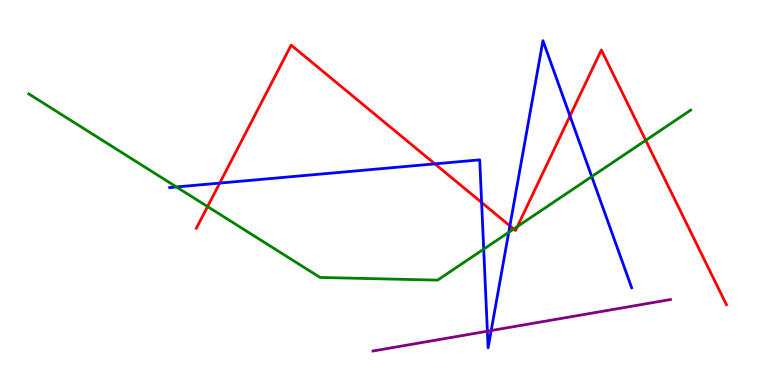[{'lines': ['blue', 'red'], 'intersections': [{'x': 2.84, 'y': 5.24}, {'x': 5.61, 'y': 5.74}, {'x': 6.21, 'y': 4.74}, {'x': 6.58, 'y': 4.13}, {'x': 7.35, 'y': 6.99}]}, {'lines': ['green', 'red'], 'intersections': [{'x': 2.68, 'y': 4.63}, {'x': 6.63, 'y': 4.05}, {'x': 6.68, 'y': 4.12}, {'x': 8.33, 'y': 6.35}]}, {'lines': ['purple', 'red'], 'intersections': []}, {'lines': ['blue', 'green'], 'intersections': [{'x': 2.28, 'y': 5.14}, {'x': 6.24, 'y': 3.53}, {'x': 6.56, 'y': 3.97}, {'x': 7.64, 'y': 5.41}]}, {'lines': ['blue', 'purple'], 'intersections': [{'x': 6.29, 'y': 1.4}, {'x': 6.34, 'y': 1.41}]}, {'lines': ['green', 'purple'], 'intersections': []}]